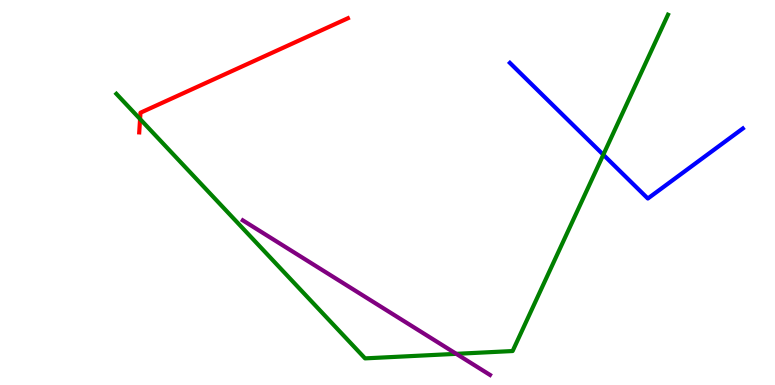[{'lines': ['blue', 'red'], 'intersections': []}, {'lines': ['green', 'red'], 'intersections': [{'x': 1.81, 'y': 6.91}]}, {'lines': ['purple', 'red'], 'intersections': []}, {'lines': ['blue', 'green'], 'intersections': [{'x': 7.78, 'y': 5.98}]}, {'lines': ['blue', 'purple'], 'intersections': []}, {'lines': ['green', 'purple'], 'intersections': [{'x': 5.89, 'y': 0.809}]}]